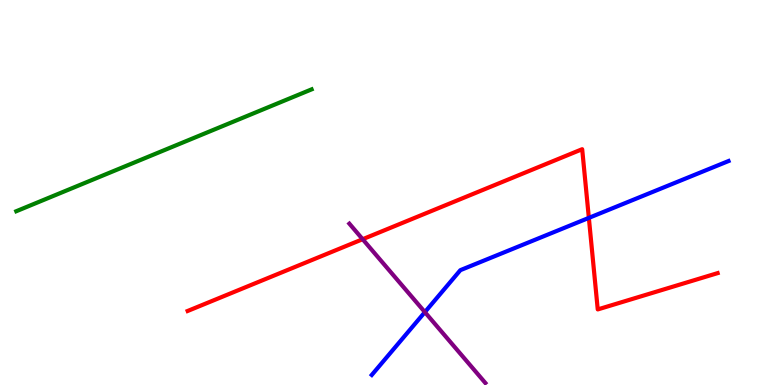[{'lines': ['blue', 'red'], 'intersections': [{'x': 7.6, 'y': 4.34}]}, {'lines': ['green', 'red'], 'intersections': []}, {'lines': ['purple', 'red'], 'intersections': [{'x': 4.68, 'y': 3.79}]}, {'lines': ['blue', 'green'], 'intersections': []}, {'lines': ['blue', 'purple'], 'intersections': [{'x': 5.48, 'y': 1.89}]}, {'lines': ['green', 'purple'], 'intersections': []}]